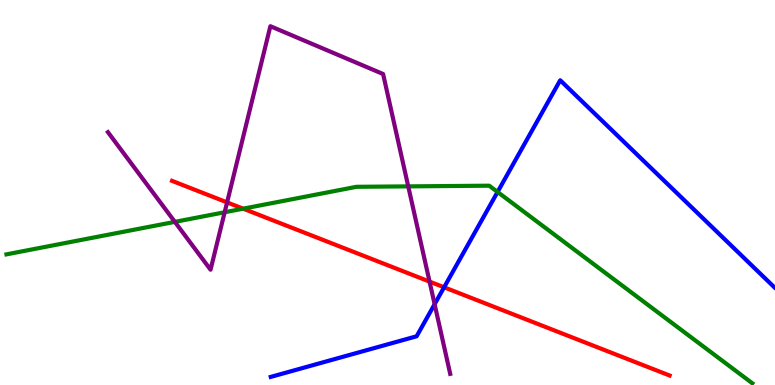[{'lines': ['blue', 'red'], 'intersections': [{'x': 5.73, 'y': 2.54}]}, {'lines': ['green', 'red'], 'intersections': [{'x': 3.14, 'y': 4.58}]}, {'lines': ['purple', 'red'], 'intersections': [{'x': 2.93, 'y': 4.74}, {'x': 5.54, 'y': 2.69}]}, {'lines': ['blue', 'green'], 'intersections': [{'x': 6.42, 'y': 5.01}]}, {'lines': ['blue', 'purple'], 'intersections': [{'x': 5.61, 'y': 2.1}]}, {'lines': ['green', 'purple'], 'intersections': [{'x': 2.26, 'y': 4.24}, {'x': 2.9, 'y': 4.49}, {'x': 5.27, 'y': 5.16}]}]